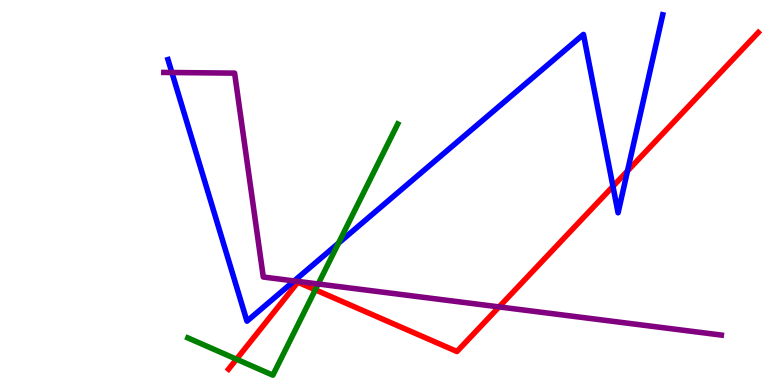[{'lines': ['blue', 'red'], 'intersections': [{'x': 7.91, 'y': 5.16}, {'x': 8.1, 'y': 5.56}]}, {'lines': ['green', 'red'], 'intersections': [{'x': 3.05, 'y': 0.67}, {'x': 4.07, 'y': 2.47}]}, {'lines': ['purple', 'red'], 'intersections': [{'x': 6.44, 'y': 2.03}]}, {'lines': ['blue', 'green'], 'intersections': [{'x': 4.37, 'y': 3.68}]}, {'lines': ['blue', 'purple'], 'intersections': [{'x': 2.22, 'y': 8.12}, {'x': 3.8, 'y': 2.7}]}, {'lines': ['green', 'purple'], 'intersections': [{'x': 4.11, 'y': 2.62}]}]